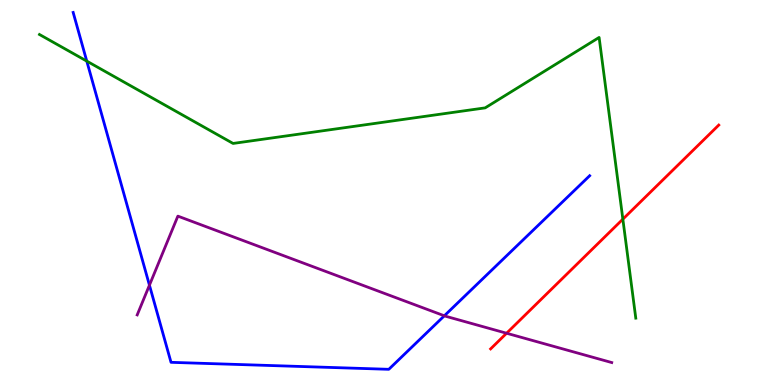[{'lines': ['blue', 'red'], 'intersections': []}, {'lines': ['green', 'red'], 'intersections': [{'x': 8.04, 'y': 4.31}]}, {'lines': ['purple', 'red'], 'intersections': [{'x': 6.54, 'y': 1.34}]}, {'lines': ['blue', 'green'], 'intersections': [{'x': 1.12, 'y': 8.41}]}, {'lines': ['blue', 'purple'], 'intersections': [{'x': 1.93, 'y': 2.59}, {'x': 5.73, 'y': 1.8}]}, {'lines': ['green', 'purple'], 'intersections': []}]